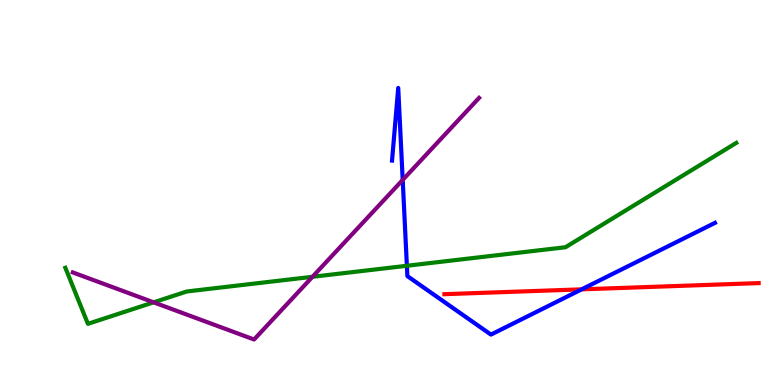[{'lines': ['blue', 'red'], 'intersections': [{'x': 7.51, 'y': 2.48}]}, {'lines': ['green', 'red'], 'intersections': []}, {'lines': ['purple', 'red'], 'intersections': []}, {'lines': ['blue', 'green'], 'intersections': [{'x': 5.25, 'y': 3.1}]}, {'lines': ['blue', 'purple'], 'intersections': [{'x': 5.2, 'y': 5.33}]}, {'lines': ['green', 'purple'], 'intersections': [{'x': 1.98, 'y': 2.15}, {'x': 4.03, 'y': 2.81}]}]